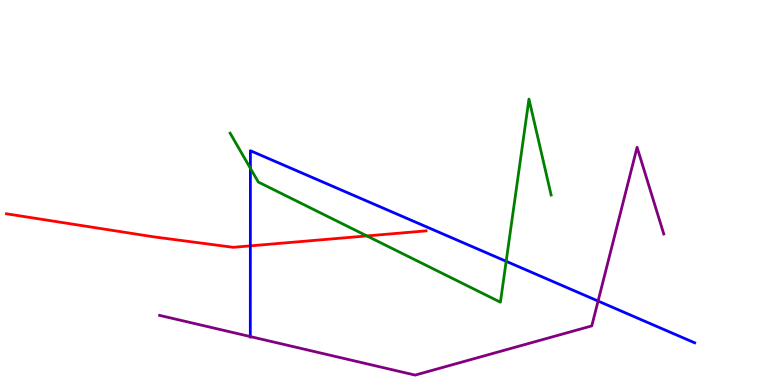[{'lines': ['blue', 'red'], 'intersections': [{'x': 3.23, 'y': 3.61}]}, {'lines': ['green', 'red'], 'intersections': [{'x': 4.73, 'y': 3.87}]}, {'lines': ['purple', 'red'], 'intersections': []}, {'lines': ['blue', 'green'], 'intersections': [{'x': 3.23, 'y': 5.63}, {'x': 6.53, 'y': 3.21}]}, {'lines': ['blue', 'purple'], 'intersections': [{'x': 3.23, 'y': 1.26}, {'x': 7.72, 'y': 2.18}]}, {'lines': ['green', 'purple'], 'intersections': []}]